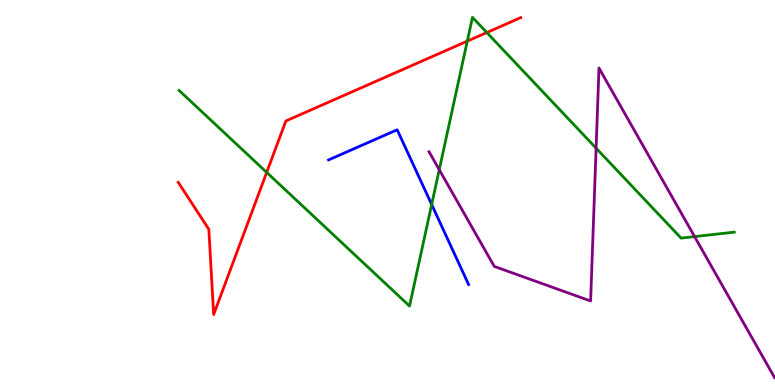[{'lines': ['blue', 'red'], 'intersections': []}, {'lines': ['green', 'red'], 'intersections': [{'x': 3.44, 'y': 5.52}, {'x': 6.03, 'y': 8.93}, {'x': 6.28, 'y': 9.15}]}, {'lines': ['purple', 'red'], 'intersections': []}, {'lines': ['blue', 'green'], 'intersections': [{'x': 5.57, 'y': 4.69}]}, {'lines': ['blue', 'purple'], 'intersections': []}, {'lines': ['green', 'purple'], 'intersections': [{'x': 5.67, 'y': 5.59}, {'x': 7.69, 'y': 6.15}, {'x': 8.96, 'y': 3.85}]}]